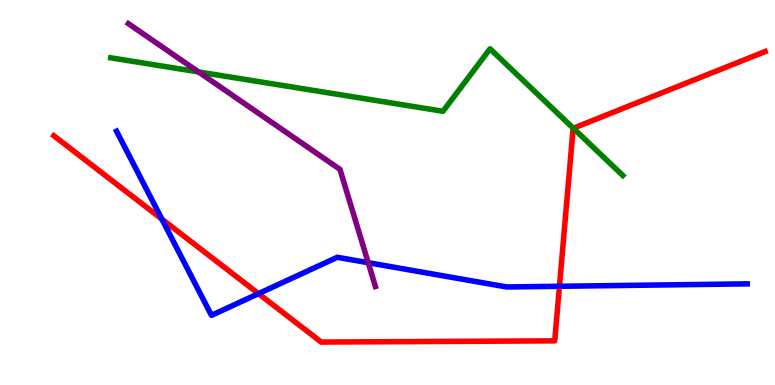[{'lines': ['blue', 'red'], 'intersections': [{'x': 2.09, 'y': 4.31}, {'x': 3.34, 'y': 2.37}, {'x': 7.22, 'y': 2.56}]}, {'lines': ['green', 'red'], 'intersections': [{'x': 7.4, 'y': 6.67}]}, {'lines': ['purple', 'red'], 'intersections': []}, {'lines': ['blue', 'green'], 'intersections': []}, {'lines': ['blue', 'purple'], 'intersections': [{'x': 4.75, 'y': 3.18}]}, {'lines': ['green', 'purple'], 'intersections': [{'x': 2.56, 'y': 8.13}]}]